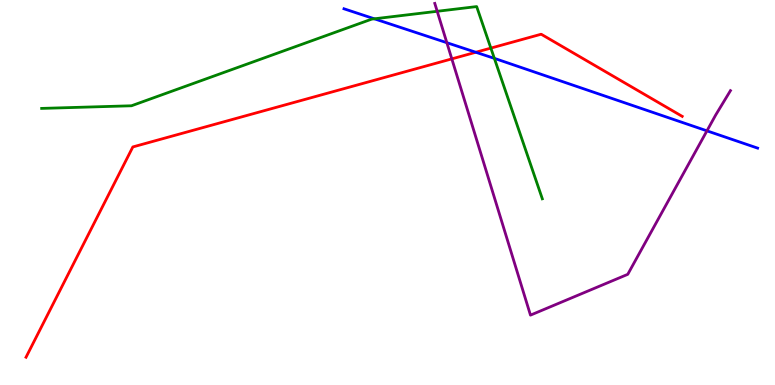[{'lines': ['blue', 'red'], 'intersections': [{'x': 6.14, 'y': 8.64}]}, {'lines': ['green', 'red'], 'intersections': [{'x': 6.33, 'y': 8.75}]}, {'lines': ['purple', 'red'], 'intersections': [{'x': 5.83, 'y': 8.47}]}, {'lines': ['blue', 'green'], 'intersections': [{'x': 4.83, 'y': 9.51}, {'x': 6.38, 'y': 8.48}]}, {'lines': ['blue', 'purple'], 'intersections': [{'x': 5.77, 'y': 8.89}, {'x': 9.12, 'y': 6.6}]}, {'lines': ['green', 'purple'], 'intersections': [{'x': 5.64, 'y': 9.71}]}]